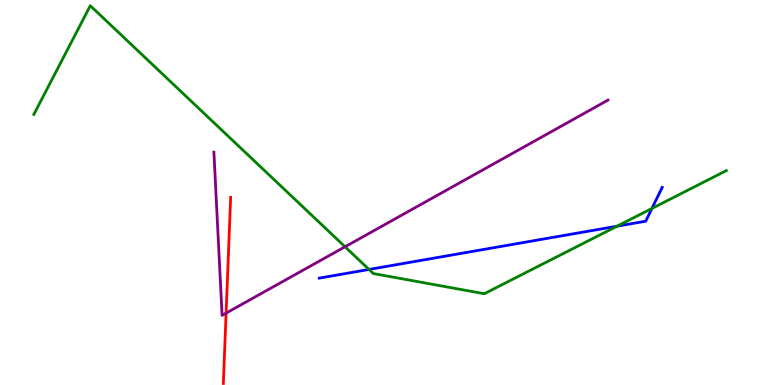[{'lines': ['blue', 'red'], 'intersections': []}, {'lines': ['green', 'red'], 'intersections': []}, {'lines': ['purple', 'red'], 'intersections': [{'x': 2.92, 'y': 1.87}]}, {'lines': ['blue', 'green'], 'intersections': [{'x': 4.76, 'y': 3.0}, {'x': 7.96, 'y': 4.12}, {'x': 8.41, 'y': 4.59}]}, {'lines': ['blue', 'purple'], 'intersections': []}, {'lines': ['green', 'purple'], 'intersections': [{'x': 4.45, 'y': 3.59}]}]